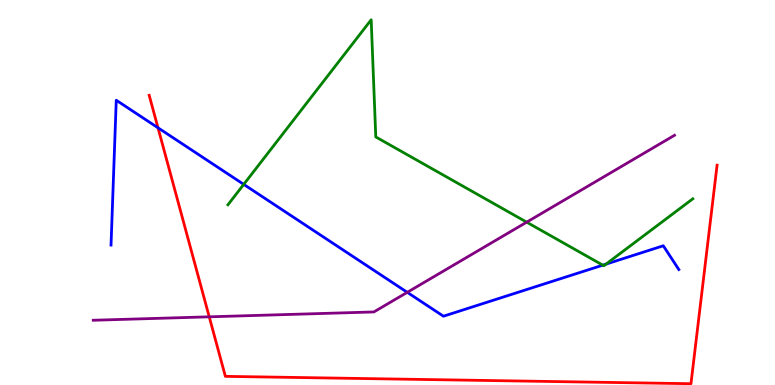[{'lines': ['blue', 'red'], 'intersections': [{'x': 2.04, 'y': 6.68}]}, {'lines': ['green', 'red'], 'intersections': []}, {'lines': ['purple', 'red'], 'intersections': [{'x': 2.7, 'y': 1.77}]}, {'lines': ['blue', 'green'], 'intersections': [{'x': 3.14, 'y': 5.21}, {'x': 7.78, 'y': 3.11}, {'x': 7.82, 'y': 3.14}]}, {'lines': ['blue', 'purple'], 'intersections': [{'x': 5.26, 'y': 2.41}]}, {'lines': ['green', 'purple'], 'intersections': [{'x': 6.8, 'y': 4.23}]}]